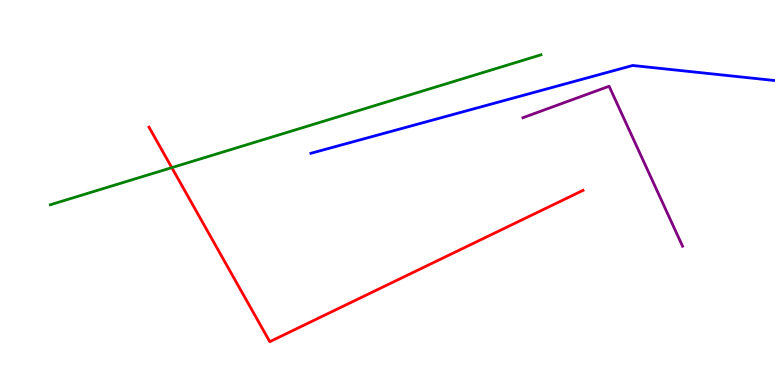[{'lines': ['blue', 'red'], 'intersections': []}, {'lines': ['green', 'red'], 'intersections': [{'x': 2.22, 'y': 5.65}]}, {'lines': ['purple', 'red'], 'intersections': []}, {'lines': ['blue', 'green'], 'intersections': []}, {'lines': ['blue', 'purple'], 'intersections': []}, {'lines': ['green', 'purple'], 'intersections': []}]